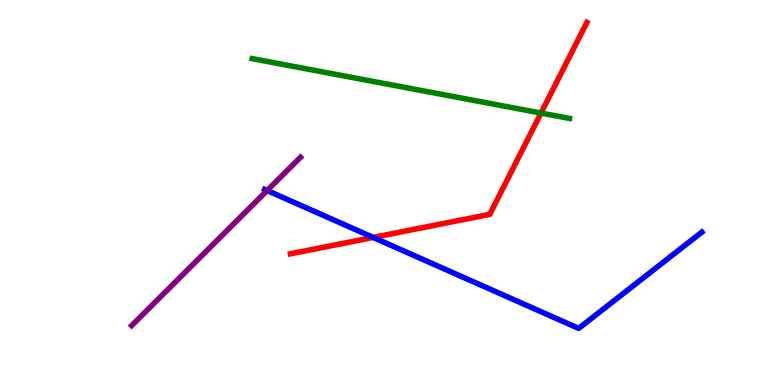[{'lines': ['blue', 'red'], 'intersections': [{'x': 4.82, 'y': 3.83}]}, {'lines': ['green', 'red'], 'intersections': [{'x': 6.98, 'y': 7.06}]}, {'lines': ['purple', 'red'], 'intersections': []}, {'lines': ['blue', 'green'], 'intersections': []}, {'lines': ['blue', 'purple'], 'intersections': [{'x': 3.45, 'y': 5.05}]}, {'lines': ['green', 'purple'], 'intersections': []}]